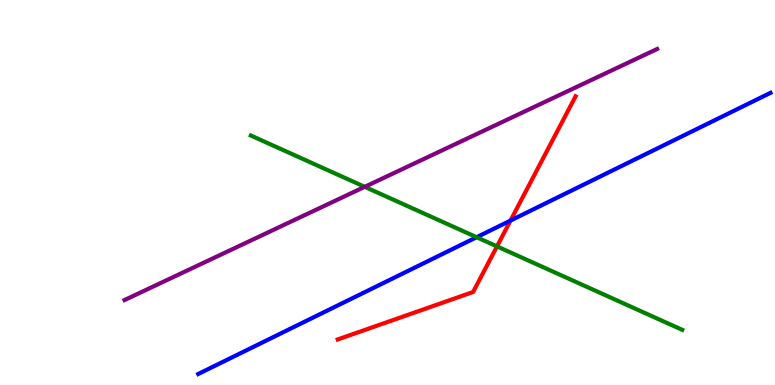[{'lines': ['blue', 'red'], 'intersections': [{'x': 6.59, 'y': 4.27}]}, {'lines': ['green', 'red'], 'intersections': [{'x': 6.41, 'y': 3.6}]}, {'lines': ['purple', 'red'], 'intersections': []}, {'lines': ['blue', 'green'], 'intersections': [{'x': 6.15, 'y': 3.84}]}, {'lines': ['blue', 'purple'], 'intersections': []}, {'lines': ['green', 'purple'], 'intersections': [{'x': 4.71, 'y': 5.15}]}]